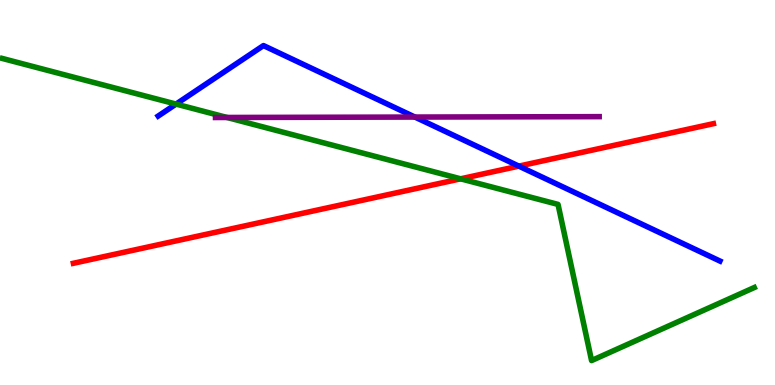[{'lines': ['blue', 'red'], 'intersections': [{'x': 6.69, 'y': 5.69}]}, {'lines': ['green', 'red'], 'intersections': [{'x': 5.94, 'y': 5.36}]}, {'lines': ['purple', 'red'], 'intersections': []}, {'lines': ['blue', 'green'], 'intersections': [{'x': 2.27, 'y': 7.3}]}, {'lines': ['blue', 'purple'], 'intersections': [{'x': 5.35, 'y': 6.96}]}, {'lines': ['green', 'purple'], 'intersections': [{'x': 2.93, 'y': 6.95}]}]